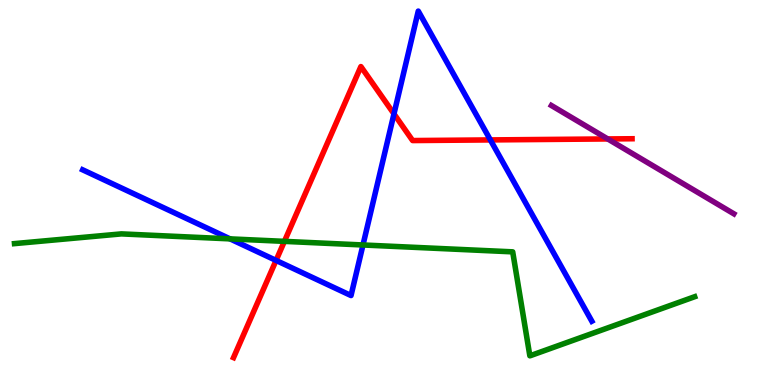[{'lines': ['blue', 'red'], 'intersections': [{'x': 3.56, 'y': 3.24}, {'x': 5.08, 'y': 7.04}, {'x': 6.33, 'y': 6.37}]}, {'lines': ['green', 'red'], 'intersections': [{'x': 3.67, 'y': 3.73}]}, {'lines': ['purple', 'red'], 'intersections': [{'x': 7.84, 'y': 6.39}]}, {'lines': ['blue', 'green'], 'intersections': [{'x': 2.97, 'y': 3.8}, {'x': 4.68, 'y': 3.64}]}, {'lines': ['blue', 'purple'], 'intersections': []}, {'lines': ['green', 'purple'], 'intersections': []}]